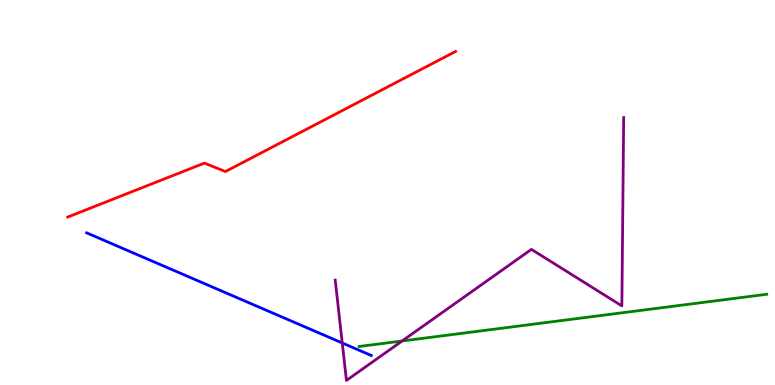[{'lines': ['blue', 'red'], 'intersections': []}, {'lines': ['green', 'red'], 'intersections': []}, {'lines': ['purple', 'red'], 'intersections': []}, {'lines': ['blue', 'green'], 'intersections': []}, {'lines': ['blue', 'purple'], 'intersections': [{'x': 4.42, 'y': 1.09}]}, {'lines': ['green', 'purple'], 'intersections': [{'x': 5.19, 'y': 1.14}]}]